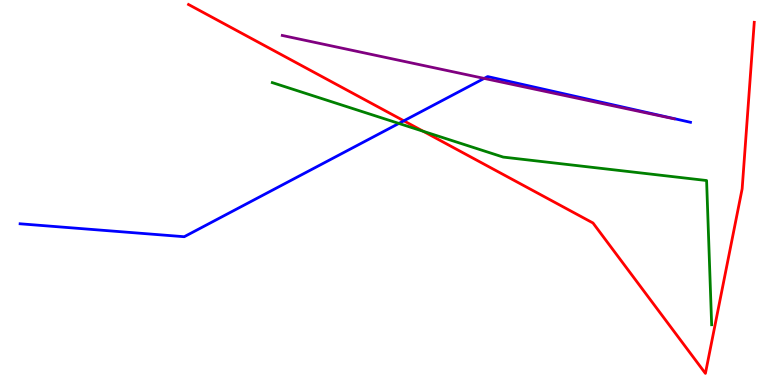[{'lines': ['blue', 'red'], 'intersections': [{'x': 5.21, 'y': 6.86}]}, {'lines': ['green', 'red'], 'intersections': [{'x': 5.46, 'y': 6.59}]}, {'lines': ['purple', 'red'], 'intersections': []}, {'lines': ['blue', 'green'], 'intersections': [{'x': 5.15, 'y': 6.79}]}, {'lines': ['blue', 'purple'], 'intersections': [{'x': 6.25, 'y': 7.96}]}, {'lines': ['green', 'purple'], 'intersections': []}]